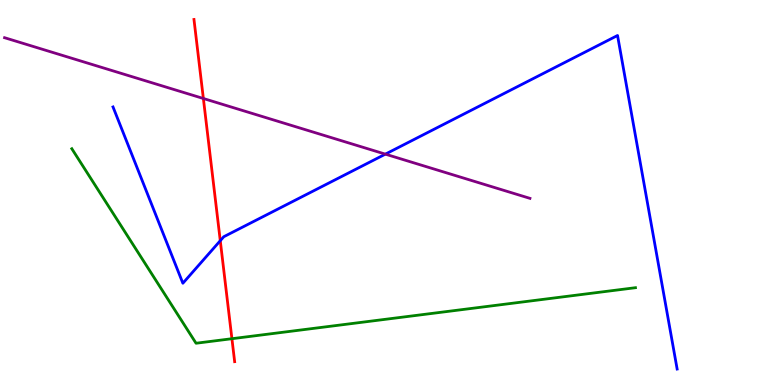[{'lines': ['blue', 'red'], 'intersections': [{'x': 2.84, 'y': 3.75}]}, {'lines': ['green', 'red'], 'intersections': [{'x': 2.99, 'y': 1.2}]}, {'lines': ['purple', 'red'], 'intersections': [{'x': 2.62, 'y': 7.44}]}, {'lines': ['blue', 'green'], 'intersections': []}, {'lines': ['blue', 'purple'], 'intersections': [{'x': 4.97, 'y': 6.0}]}, {'lines': ['green', 'purple'], 'intersections': []}]